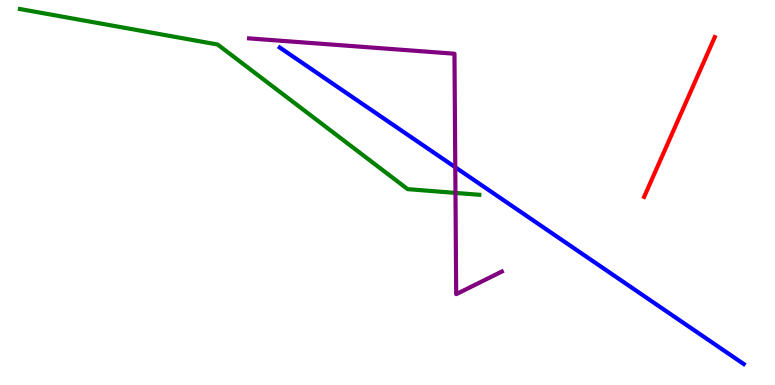[{'lines': ['blue', 'red'], 'intersections': []}, {'lines': ['green', 'red'], 'intersections': []}, {'lines': ['purple', 'red'], 'intersections': []}, {'lines': ['blue', 'green'], 'intersections': []}, {'lines': ['blue', 'purple'], 'intersections': [{'x': 5.87, 'y': 5.66}]}, {'lines': ['green', 'purple'], 'intersections': [{'x': 5.88, 'y': 4.99}]}]